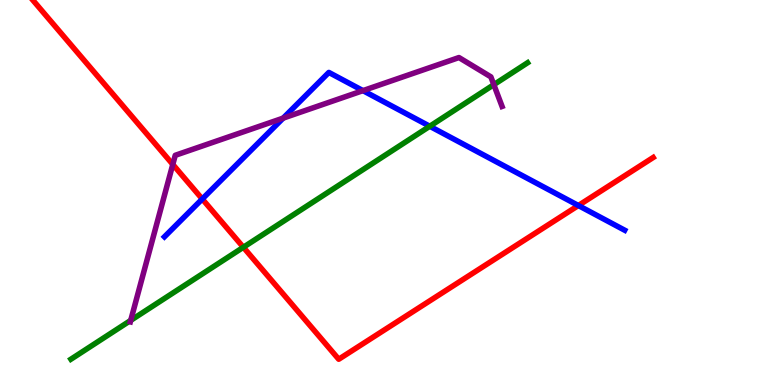[{'lines': ['blue', 'red'], 'intersections': [{'x': 2.61, 'y': 4.83}, {'x': 7.46, 'y': 4.66}]}, {'lines': ['green', 'red'], 'intersections': [{'x': 3.14, 'y': 3.58}]}, {'lines': ['purple', 'red'], 'intersections': [{'x': 2.23, 'y': 5.73}]}, {'lines': ['blue', 'green'], 'intersections': [{'x': 5.55, 'y': 6.72}]}, {'lines': ['blue', 'purple'], 'intersections': [{'x': 3.65, 'y': 6.93}, {'x': 4.68, 'y': 7.65}]}, {'lines': ['green', 'purple'], 'intersections': [{'x': 1.69, 'y': 1.68}, {'x': 6.37, 'y': 7.8}]}]